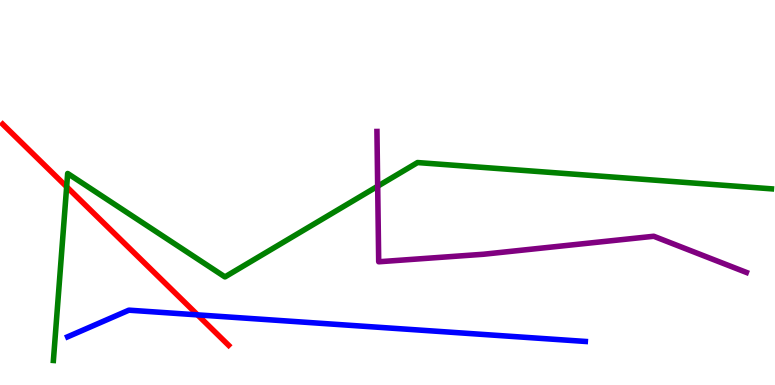[{'lines': ['blue', 'red'], 'intersections': [{'x': 2.55, 'y': 1.82}]}, {'lines': ['green', 'red'], 'intersections': [{'x': 0.86, 'y': 5.15}]}, {'lines': ['purple', 'red'], 'intersections': []}, {'lines': ['blue', 'green'], 'intersections': []}, {'lines': ['blue', 'purple'], 'intersections': []}, {'lines': ['green', 'purple'], 'intersections': [{'x': 4.87, 'y': 5.16}]}]